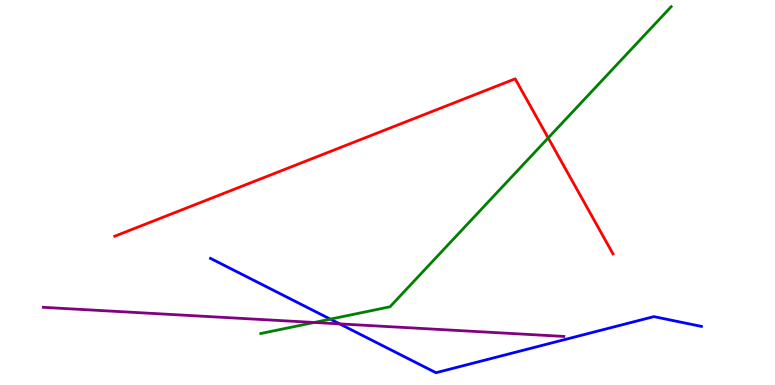[{'lines': ['blue', 'red'], 'intersections': []}, {'lines': ['green', 'red'], 'intersections': [{'x': 7.07, 'y': 6.42}]}, {'lines': ['purple', 'red'], 'intersections': []}, {'lines': ['blue', 'green'], 'intersections': [{'x': 4.26, 'y': 1.71}]}, {'lines': ['blue', 'purple'], 'intersections': [{'x': 4.38, 'y': 1.59}]}, {'lines': ['green', 'purple'], 'intersections': [{'x': 4.05, 'y': 1.62}]}]